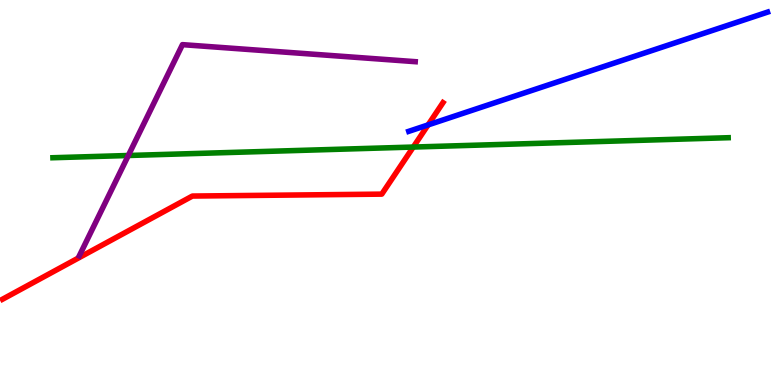[{'lines': ['blue', 'red'], 'intersections': [{'x': 5.52, 'y': 6.76}]}, {'lines': ['green', 'red'], 'intersections': [{'x': 5.33, 'y': 6.18}]}, {'lines': ['purple', 'red'], 'intersections': []}, {'lines': ['blue', 'green'], 'intersections': []}, {'lines': ['blue', 'purple'], 'intersections': []}, {'lines': ['green', 'purple'], 'intersections': [{'x': 1.66, 'y': 5.96}]}]